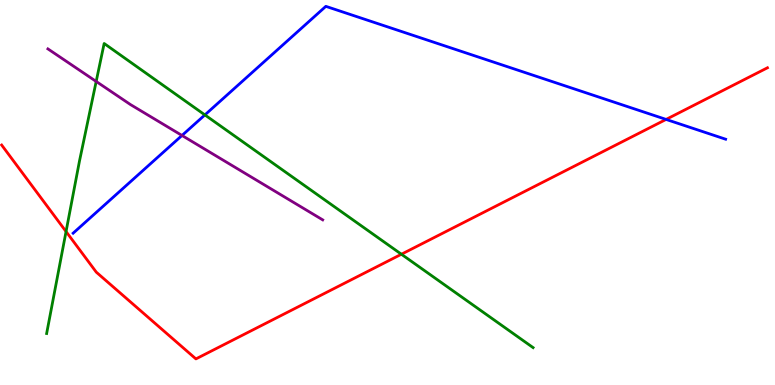[{'lines': ['blue', 'red'], 'intersections': [{'x': 8.59, 'y': 6.9}]}, {'lines': ['green', 'red'], 'intersections': [{'x': 0.852, 'y': 3.99}, {'x': 5.18, 'y': 3.4}]}, {'lines': ['purple', 'red'], 'intersections': []}, {'lines': ['blue', 'green'], 'intersections': [{'x': 2.64, 'y': 7.02}]}, {'lines': ['blue', 'purple'], 'intersections': [{'x': 2.35, 'y': 6.48}]}, {'lines': ['green', 'purple'], 'intersections': [{'x': 1.24, 'y': 7.88}]}]